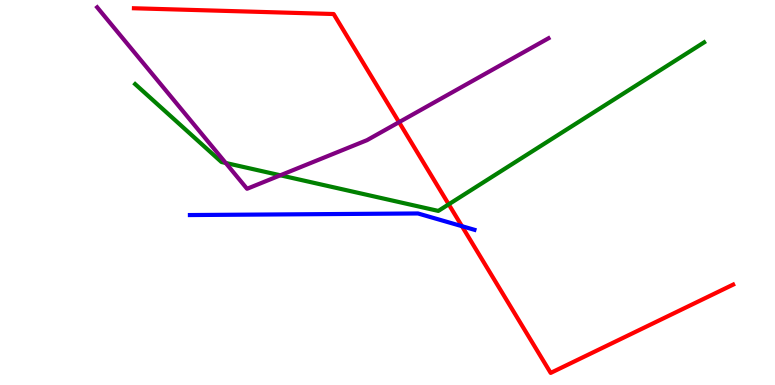[{'lines': ['blue', 'red'], 'intersections': [{'x': 5.96, 'y': 4.12}]}, {'lines': ['green', 'red'], 'intersections': [{'x': 5.79, 'y': 4.69}]}, {'lines': ['purple', 'red'], 'intersections': [{'x': 5.15, 'y': 6.83}]}, {'lines': ['blue', 'green'], 'intersections': []}, {'lines': ['blue', 'purple'], 'intersections': []}, {'lines': ['green', 'purple'], 'intersections': [{'x': 2.91, 'y': 5.77}, {'x': 3.62, 'y': 5.45}]}]